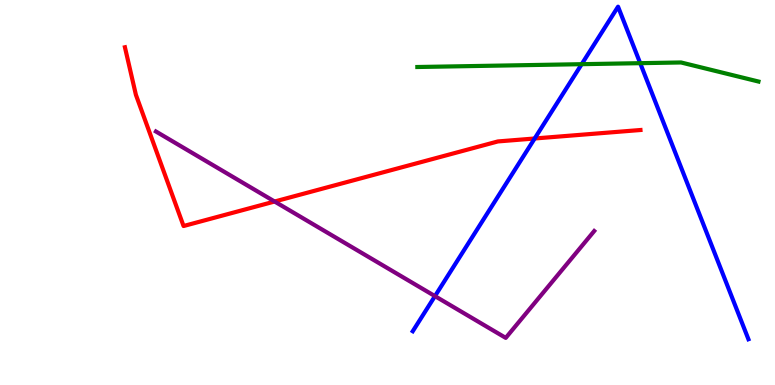[{'lines': ['blue', 'red'], 'intersections': [{'x': 6.9, 'y': 6.4}]}, {'lines': ['green', 'red'], 'intersections': []}, {'lines': ['purple', 'red'], 'intersections': [{'x': 3.54, 'y': 4.77}]}, {'lines': ['blue', 'green'], 'intersections': [{'x': 7.51, 'y': 8.33}, {'x': 8.26, 'y': 8.36}]}, {'lines': ['blue', 'purple'], 'intersections': [{'x': 5.61, 'y': 2.31}]}, {'lines': ['green', 'purple'], 'intersections': []}]